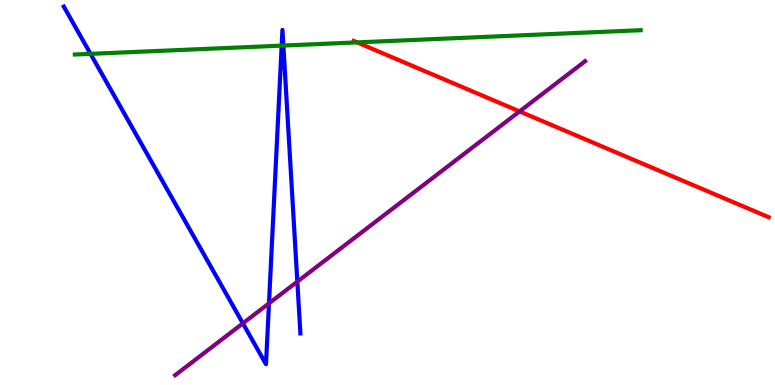[{'lines': ['blue', 'red'], 'intersections': []}, {'lines': ['green', 'red'], 'intersections': [{'x': 4.61, 'y': 8.9}]}, {'lines': ['purple', 'red'], 'intersections': [{'x': 6.7, 'y': 7.11}]}, {'lines': ['blue', 'green'], 'intersections': [{'x': 1.17, 'y': 8.6}, {'x': 3.63, 'y': 8.81}, {'x': 3.66, 'y': 8.82}]}, {'lines': ['blue', 'purple'], 'intersections': [{'x': 3.13, 'y': 1.6}, {'x': 3.47, 'y': 2.12}, {'x': 3.84, 'y': 2.68}]}, {'lines': ['green', 'purple'], 'intersections': []}]